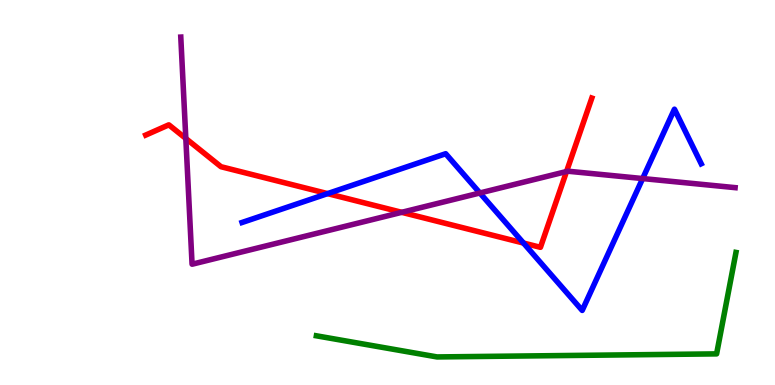[{'lines': ['blue', 'red'], 'intersections': [{'x': 4.23, 'y': 4.97}, {'x': 6.75, 'y': 3.69}]}, {'lines': ['green', 'red'], 'intersections': []}, {'lines': ['purple', 'red'], 'intersections': [{'x': 2.4, 'y': 6.4}, {'x': 5.18, 'y': 4.49}, {'x': 7.31, 'y': 5.54}]}, {'lines': ['blue', 'green'], 'intersections': []}, {'lines': ['blue', 'purple'], 'intersections': [{'x': 6.19, 'y': 4.99}, {'x': 8.29, 'y': 5.36}]}, {'lines': ['green', 'purple'], 'intersections': []}]